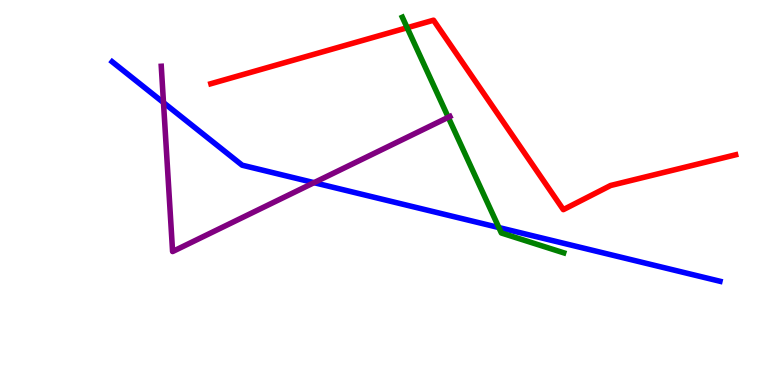[{'lines': ['blue', 'red'], 'intersections': []}, {'lines': ['green', 'red'], 'intersections': [{'x': 5.25, 'y': 9.28}]}, {'lines': ['purple', 'red'], 'intersections': []}, {'lines': ['blue', 'green'], 'intersections': [{'x': 6.44, 'y': 4.09}]}, {'lines': ['blue', 'purple'], 'intersections': [{'x': 2.11, 'y': 7.34}, {'x': 4.05, 'y': 5.26}]}, {'lines': ['green', 'purple'], 'intersections': [{'x': 5.78, 'y': 6.95}]}]